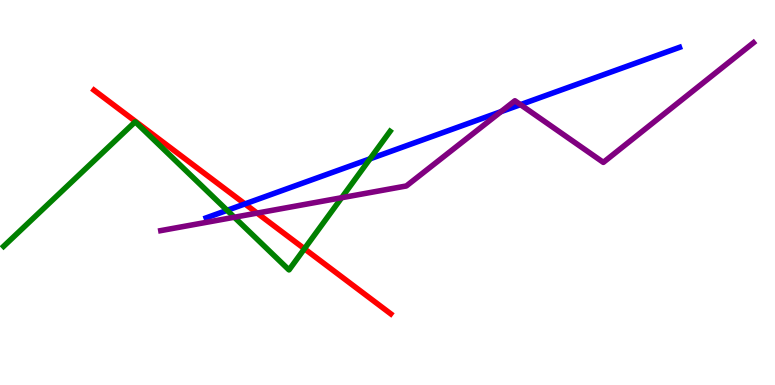[{'lines': ['blue', 'red'], 'intersections': [{'x': 3.16, 'y': 4.7}]}, {'lines': ['green', 'red'], 'intersections': [{'x': 3.93, 'y': 3.54}]}, {'lines': ['purple', 'red'], 'intersections': [{'x': 3.32, 'y': 4.46}]}, {'lines': ['blue', 'green'], 'intersections': [{'x': 2.93, 'y': 4.54}, {'x': 4.77, 'y': 5.87}]}, {'lines': ['blue', 'purple'], 'intersections': [{'x': 6.46, 'y': 7.1}, {'x': 6.72, 'y': 7.28}]}, {'lines': ['green', 'purple'], 'intersections': [{'x': 3.02, 'y': 4.36}, {'x': 4.41, 'y': 4.86}]}]